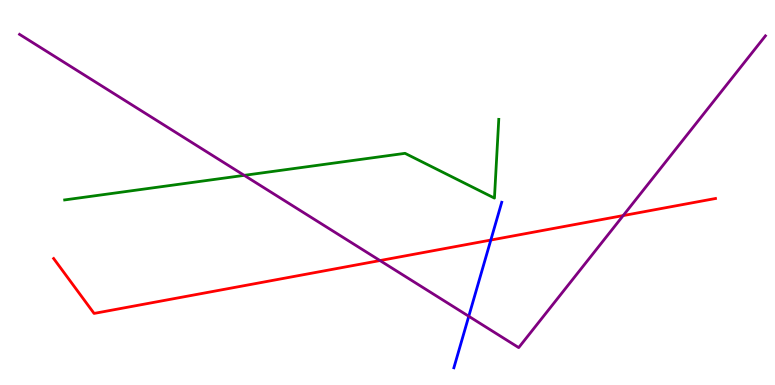[{'lines': ['blue', 'red'], 'intersections': [{'x': 6.33, 'y': 3.76}]}, {'lines': ['green', 'red'], 'intersections': []}, {'lines': ['purple', 'red'], 'intersections': [{'x': 4.9, 'y': 3.23}, {'x': 8.04, 'y': 4.4}]}, {'lines': ['blue', 'green'], 'intersections': []}, {'lines': ['blue', 'purple'], 'intersections': [{'x': 6.05, 'y': 1.79}]}, {'lines': ['green', 'purple'], 'intersections': [{'x': 3.15, 'y': 5.45}]}]